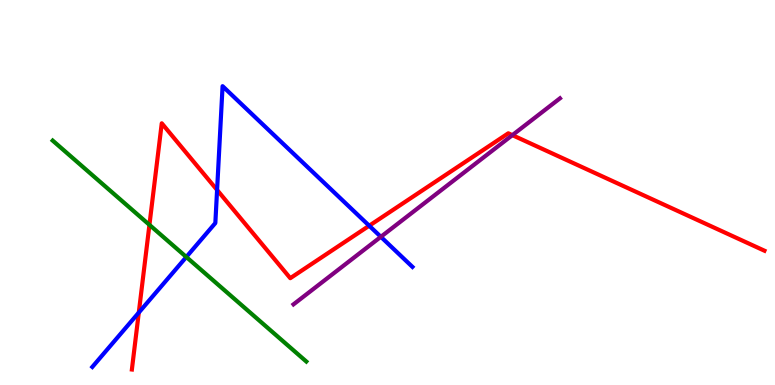[{'lines': ['blue', 'red'], 'intersections': [{'x': 1.79, 'y': 1.88}, {'x': 2.8, 'y': 5.07}, {'x': 4.76, 'y': 4.14}]}, {'lines': ['green', 'red'], 'intersections': [{'x': 1.93, 'y': 4.16}]}, {'lines': ['purple', 'red'], 'intersections': [{'x': 6.61, 'y': 6.49}]}, {'lines': ['blue', 'green'], 'intersections': [{'x': 2.4, 'y': 3.32}]}, {'lines': ['blue', 'purple'], 'intersections': [{'x': 4.91, 'y': 3.85}]}, {'lines': ['green', 'purple'], 'intersections': []}]